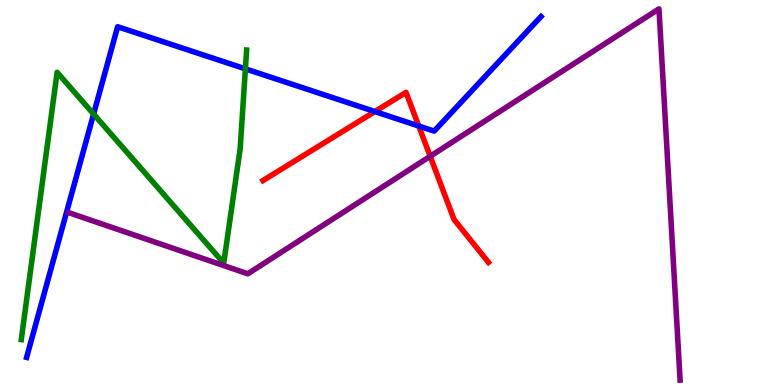[{'lines': ['blue', 'red'], 'intersections': [{'x': 4.84, 'y': 7.1}, {'x': 5.4, 'y': 6.73}]}, {'lines': ['green', 'red'], 'intersections': []}, {'lines': ['purple', 'red'], 'intersections': [{'x': 5.55, 'y': 5.94}]}, {'lines': ['blue', 'green'], 'intersections': [{'x': 1.21, 'y': 7.04}, {'x': 3.17, 'y': 8.21}]}, {'lines': ['blue', 'purple'], 'intersections': []}, {'lines': ['green', 'purple'], 'intersections': []}]